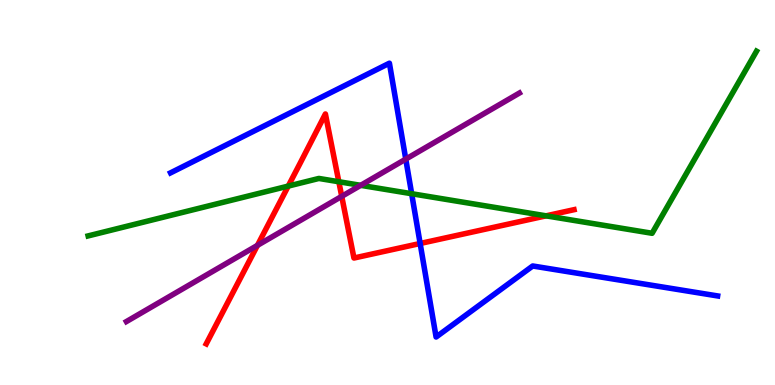[{'lines': ['blue', 'red'], 'intersections': [{'x': 5.42, 'y': 3.68}]}, {'lines': ['green', 'red'], 'intersections': [{'x': 3.72, 'y': 5.17}, {'x': 4.37, 'y': 5.28}, {'x': 7.05, 'y': 4.39}]}, {'lines': ['purple', 'red'], 'intersections': [{'x': 3.32, 'y': 3.63}, {'x': 4.41, 'y': 4.9}]}, {'lines': ['blue', 'green'], 'intersections': [{'x': 5.31, 'y': 4.97}]}, {'lines': ['blue', 'purple'], 'intersections': [{'x': 5.24, 'y': 5.87}]}, {'lines': ['green', 'purple'], 'intersections': [{'x': 4.65, 'y': 5.19}]}]